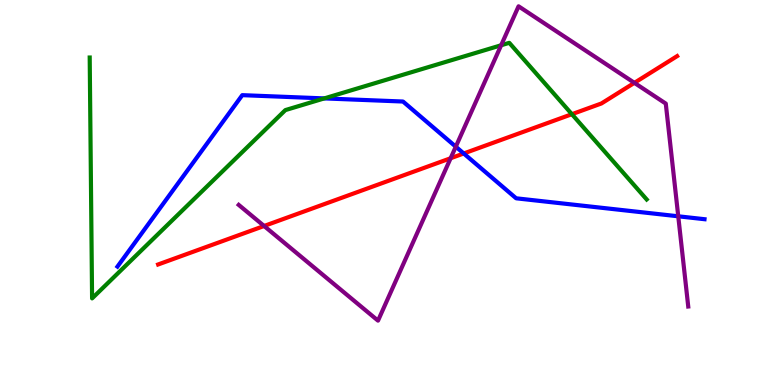[{'lines': ['blue', 'red'], 'intersections': [{'x': 5.98, 'y': 6.01}]}, {'lines': ['green', 'red'], 'intersections': [{'x': 7.38, 'y': 7.03}]}, {'lines': ['purple', 'red'], 'intersections': [{'x': 3.41, 'y': 4.13}, {'x': 5.81, 'y': 5.89}, {'x': 8.19, 'y': 7.85}]}, {'lines': ['blue', 'green'], 'intersections': [{'x': 4.18, 'y': 7.44}]}, {'lines': ['blue', 'purple'], 'intersections': [{'x': 5.88, 'y': 6.19}, {'x': 8.75, 'y': 4.38}]}, {'lines': ['green', 'purple'], 'intersections': [{'x': 6.47, 'y': 8.82}]}]